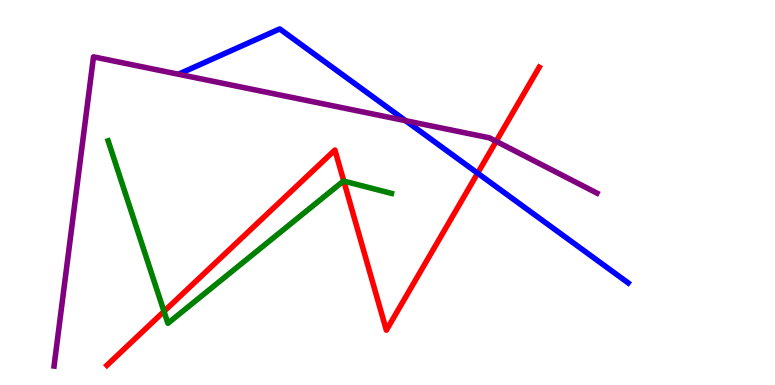[{'lines': ['blue', 'red'], 'intersections': [{'x': 6.16, 'y': 5.5}]}, {'lines': ['green', 'red'], 'intersections': [{'x': 2.12, 'y': 1.91}, {'x': 4.44, 'y': 5.3}]}, {'lines': ['purple', 'red'], 'intersections': [{'x': 6.4, 'y': 6.33}]}, {'lines': ['blue', 'green'], 'intersections': []}, {'lines': ['blue', 'purple'], 'intersections': [{'x': 5.23, 'y': 6.87}]}, {'lines': ['green', 'purple'], 'intersections': []}]